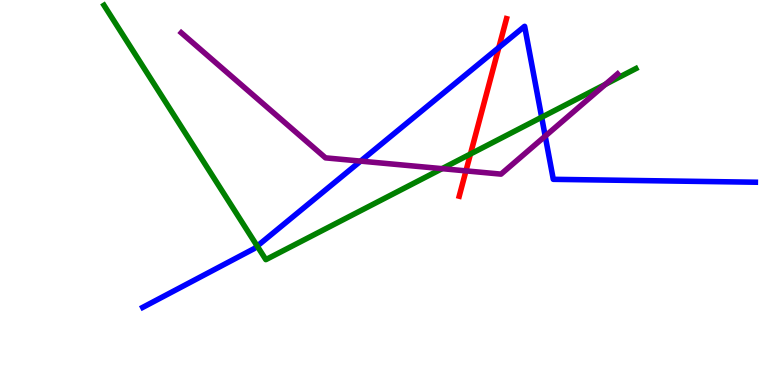[{'lines': ['blue', 'red'], 'intersections': [{'x': 6.44, 'y': 8.77}]}, {'lines': ['green', 'red'], 'intersections': [{'x': 6.07, 'y': 6.0}]}, {'lines': ['purple', 'red'], 'intersections': [{'x': 6.01, 'y': 5.56}]}, {'lines': ['blue', 'green'], 'intersections': [{'x': 3.32, 'y': 3.61}, {'x': 6.99, 'y': 6.95}]}, {'lines': ['blue', 'purple'], 'intersections': [{'x': 4.65, 'y': 5.82}, {'x': 7.03, 'y': 6.46}]}, {'lines': ['green', 'purple'], 'intersections': [{'x': 5.7, 'y': 5.62}, {'x': 7.81, 'y': 7.81}]}]